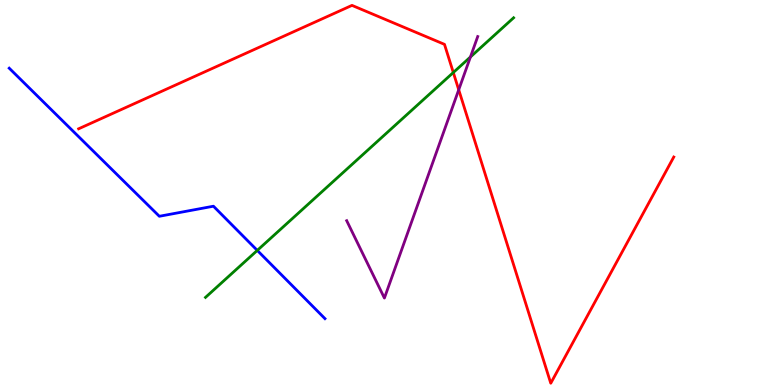[{'lines': ['blue', 'red'], 'intersections': []}, {'lines': ['green', 'red'], 'intersections': [{'x': 5.85, 'y': 8.12}]}, {'lines': ['purple', 'red'], 'intersections': [{'x': 5.92, 'y': 7.67}]}, {'lines': ['blue', 'green'], 'intersections': [{'x': 3.32, 'y': 3.5}]}, {'lines': ['blue', 'purple'], 'intersections': []}, {'lines': ['green', 'purple'], 'intersections': [{'x': 6.07, 'y': 8.52}]}]